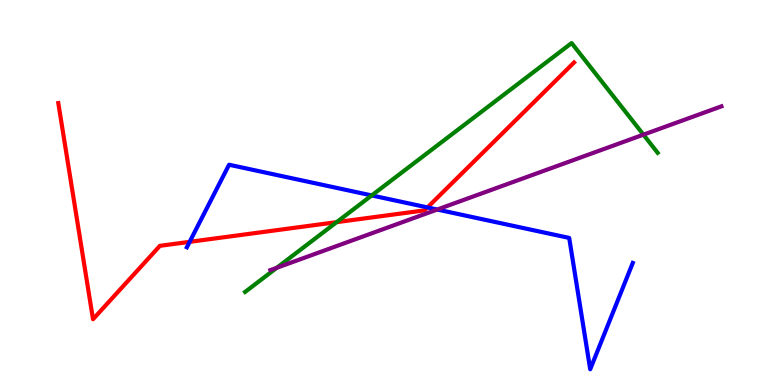[{'lines': ['blue', 'red'], 'intersections': [{'x': 2.45, 'y': 3.72}, {'x': 5.52, 'y': 4.61}]}, {'lines': ['green', 'red'], 'intersections': [{'x': 4.34, 'y': 4.23}]}, {'lines': ['purple', 'red'], 'intersections': []}, {'lines': ['blue', 'green'], 'intersections': [{'x': 4.8, 'y': 4.92}]}, {'lines': ['blue', 'purple'], 'intersections': [{'x': 5.64, 'y': 4.56}]}, {'lines': ['green', 'purple'], 'intersections': [{'x': 3.57, 'y': 3.04}, {'x': 8.3, 'y': 6.5}]}]